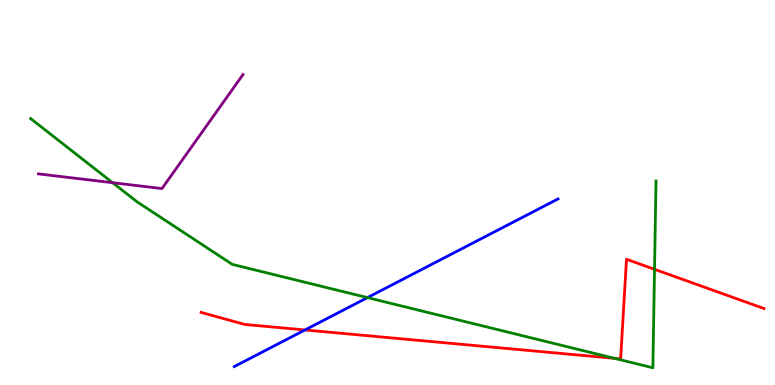[{'lines': ['blue', 'red'], 'intersections': [{'x': 3.94, 'y': 1.43}]}, {'lines': ['green', 'red'], 'intersections': [{'x': 7.93, 'y': 0.693}, {'x': 8.45, 'y': 3.01}]}, {'lines': ['purple', 'red'], 'intersections': []}, {'lines': ['blue', 'green'], 'intersections': [{'x': 4.74, 'y': 2.27}]}, {'lines': ['blue', 'purple'], 'intersections': []}, {'lines': ['green', 'purple'], 'intersections': [{'x': 1.45, 'y': 5.25}]}]